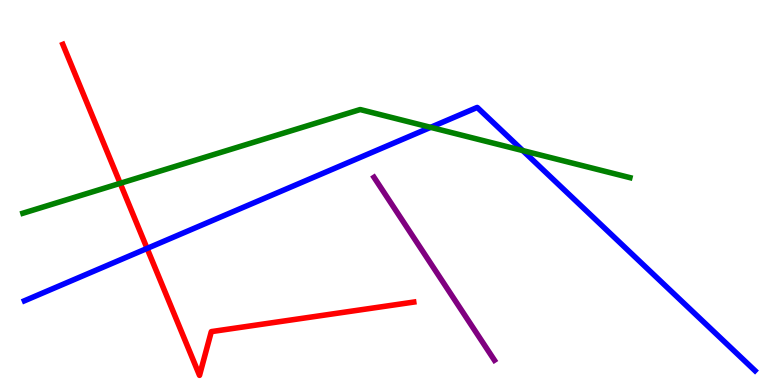[{'lines': ['blue', 'red'], 'intersections': [{'x': 1.9, 'y': 3.55}]}, {'lines': ['green', 'red'], 'intersections': [{'x': 1.55, 'y': 5.24}]}, {'lines': ['purple', 'red'], 'intersections': []}, {'lines': ['blue', 'green'], 'intersections': [{'x': 5.56, 'y': 6.69}, {'x': 6.75, 'y': 6.09}]}, {'lines': ['blue', 'purple'], 'intersections': []}, {'lines': ['green', 'purple'], 'intersections': []}]